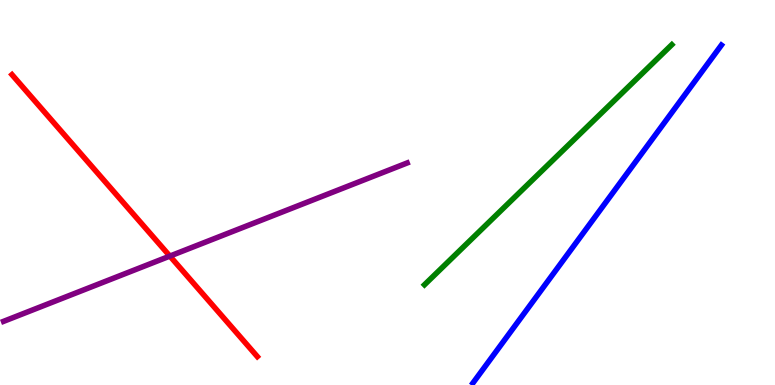[{'lines': ['blue', 'red'], 'intersections': []}, {'lines': ['green', 'red'], 'intersections': []}, {'lines': ['purple', 'red'], 'intersections': [{'x': 2.19, 'y': 3.35}]}, {'lines': ['blue', 'green'], 'intersections': []}, {'lines': ['blue', 'purple'], 'intersections': []}, {'lines': ['green', 'purple'], 'intersections': []}]